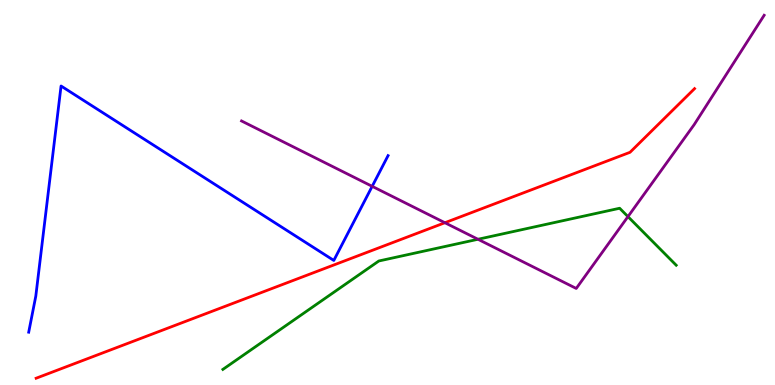[{'lines': ['blue', 'red'], 'intersections': []}, {'lines': ['green', 'red'], 'intersections': []}, {'lines': ['purple', 'red'], 'intersections': [{'x': 5.74, 'y': 4.21}]}, {'lines': ['blue', 'green'], 'intersections': []}, {'lines': ['blue', 'purple'], 'intersections': [{'x': 4.8, 'y': 5.16}]}, {'lines': ['green', 'purple'], 'intersections': [{'x': 6.17, 'y': 3.79}, {'x': 8.1, 'y': 4.37}]}]